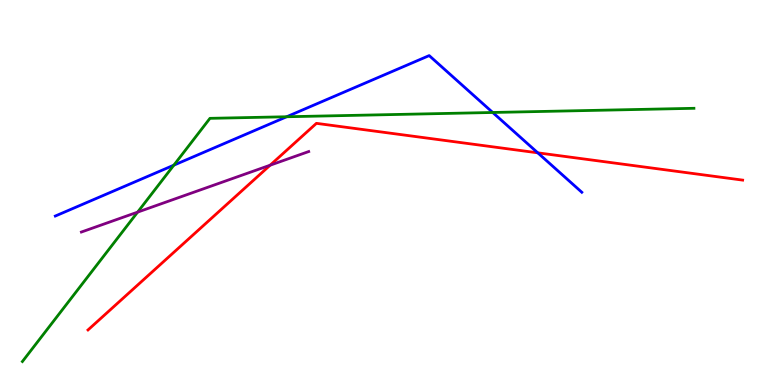[{'lines': ['blue', 'red'], 'intersections': [{'x': 6.94, 'y': 6.03}]}, {'lines': ['green', 'red'], 'intersections': []}, {'lines': ['purple', 'red'], 'intersections': [{'x': 3.49, 'y': 5.71}]}, {'lines': ['blue', 'green'], 'intersections': [{'x': 2.24, 'y': 5.71}, {'x': 3.7, 'y': 6.97}, {'x': 6.36, 'y': 7.08}]}, {'lines': ['blue', 'purple'], 'intersections': []}, {'lines': ['green', 'purple'], 'intersections': [{'x': 1.78, 'y': 4.49}]}]